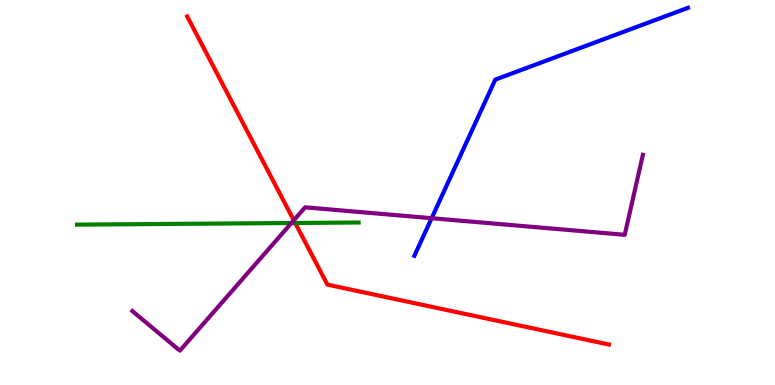[{'lines': ['blue', 'red'], 'intersections': []}, {'lines': ['green', 'red'], 'intersections': [{'x': 3.81, 'y': 4.21}]}, {'lines': ['purple', 'red'], 'intersections': [{'x': 3.79, 'y': 4.28}]}, {'lines': ['blue', 'green'], 'intersections': []}, {'lines': ['blue', 'purple'], 'intersections': [{'x': 5.57, 'y': 4.33}]}, {'lines': ['green', 'purple'], 'intersections': [{'x': 3.76, 'y': 4.21}]}]